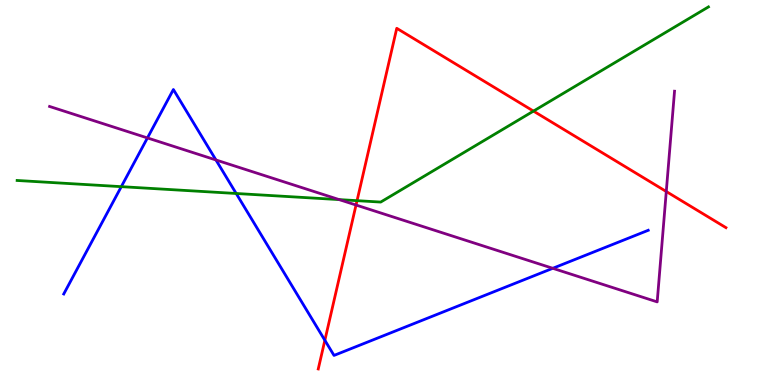[{'lines': ['blue', 'red'], 'intersections': [{'x': 4.19, 'y': 1.16}]}, {'lines': ['green', 'red'], 'intersections': [{'x': 4.61, 'y': 4.79}, {'x': 6.88, 'y': 7.11}]}, {'lines': ['purple', 'red'], 'intersections': [{'x': 4.59, 'y': 4.67}, {'x': 8.6, 'y': 5.03}]}, {'lines': ['blue', 'green'], 'intersections': [{'x': 1.57, 'y': 5.15}, {'x': 3.05, 'y': 4.97}]}, {'lines': ['blue', 'purple'], 'intersections': [{'x': 1.9, 'y': 6.42}, {'x': 2.79, 'y': 5.85}, {'x': 7.13, 'y': 3.03}]}, {'lines': ['green', 'purple'], 'intersections': [{'x': 4.38, 'y': 4.82}]}]